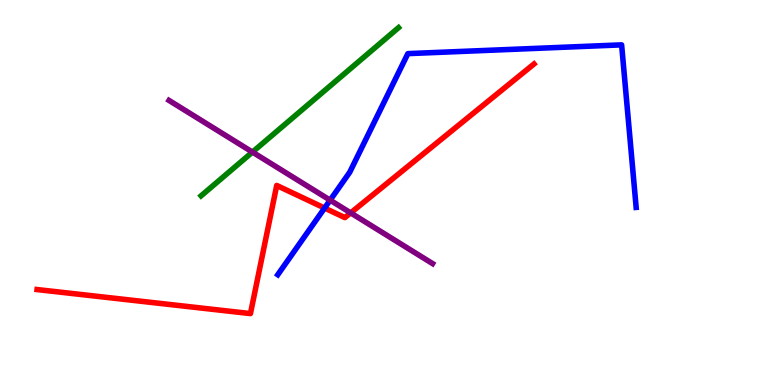[{'lines': ['blue', 'red'], 'intersections': [{'x': 4.19, 'y': 4.6}]}, {'lines': ['green', 'red'], 'intersections': []}, {'lines': ['purple', 'red'], 'intersections': [{'x': 4.52, 'y': 4.47}]}, {'lines': ['blue', 'green'], 'intersections': []}, {'lines': ['blue', 'purple'], 'intersections': [{'x': 4.26, 'y': 4.8}]}, {'lines': ['green', 'purple'], 'intersections': [{'x': 3.26, 'y': 6.05}]}]